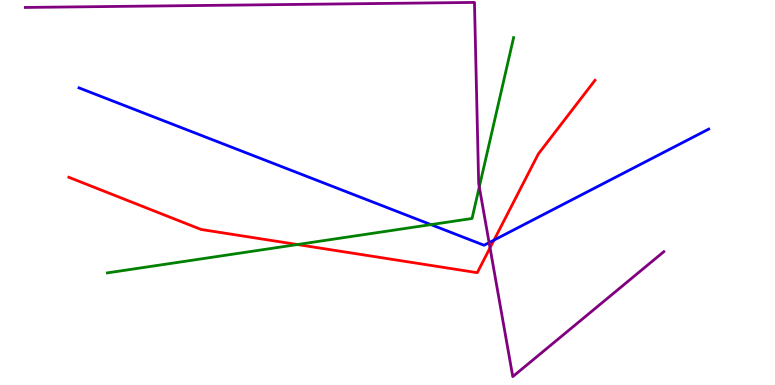[{'lines': ['blue', 'red'], 'intersections': [{'x': 6.37, 'y': 3.76}]}, {'lines': ['green', 'red'], 'intersections': [{'x': 3.84, 'y': 3.65}]}, {'lines': ['purple', 'red'], 'intersections': [{'x': 6.32, 'y': 3.56}]}, {'lines': ['blue', 'green'], 'intersections': [{'x': 5.56, 'y': 4.17}]}, {'lines': ['blue', 'purple'], 'intersections': [{'x': 6.31, 'y': 3.7}]}, {'lines': ['green', 'purple'], 'intersections': [{'x': 6.18, 'y': 5.14}]}]